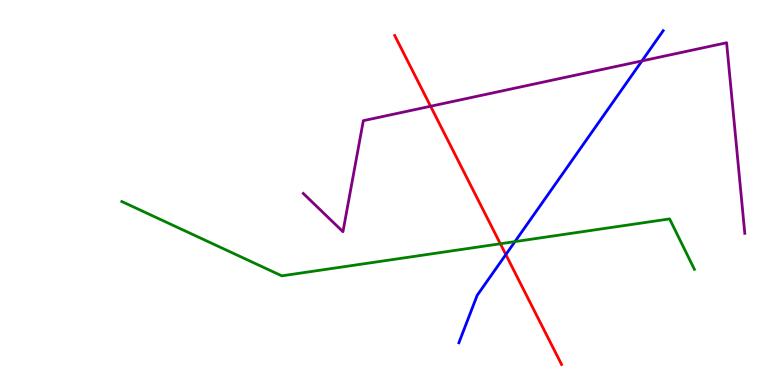[{'lines': ['blue', 'red'], 'intersections': [{'x': 6.53, 'y': 3.39}]}, {'lines': ['green', 'red'], 'intersections': [{'x': 6.46, 'y': 3.67}]}, {'lines': ['purple', 'red'], 'intersections': [{'x': 5.56, 'y': 7.24}]}, {'lines': ['blue', 'green'], 'intersections': [{'x': 6.64, 'y': 3.72}]}, {'lines': ['blue', 'purple'], 'intersections': [{'x': 8.28, 'y': 8.42}]}, {'lines': ['green', 'purple'], 'intersections': []}]